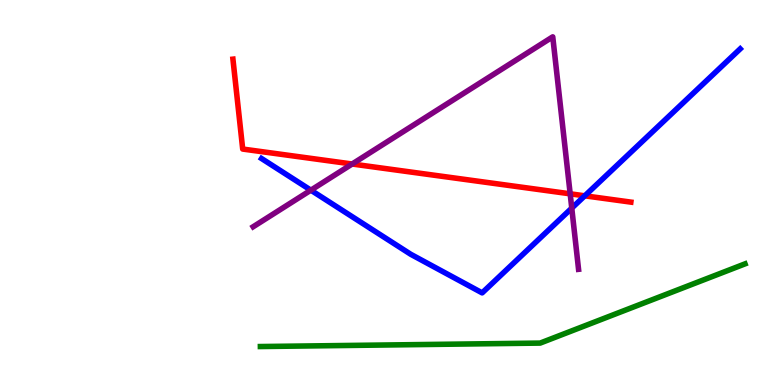[{'lines': ['blue', 'red'], 'intersections': [{'x': 7.55, 'y': 4.91}]}, {'lines': ['green', 'red'], 'intersections': []}, {'lines': ['purple', 'red'], 'intersections': [{'x': 4.54, 'y': 5.74}, {'x': 7.36, 'y': 4.97}]}, {'lines': ['blue', 'green'], 'intersections': []}, {'lines': ['blue', 'purple'], 'intersections': [{'x': 4.01, 'y': 5.06}, {'x': 7.38, 'y': 4.59}]}, {'lines': ['green', 'purple'], 'intersections': []}]